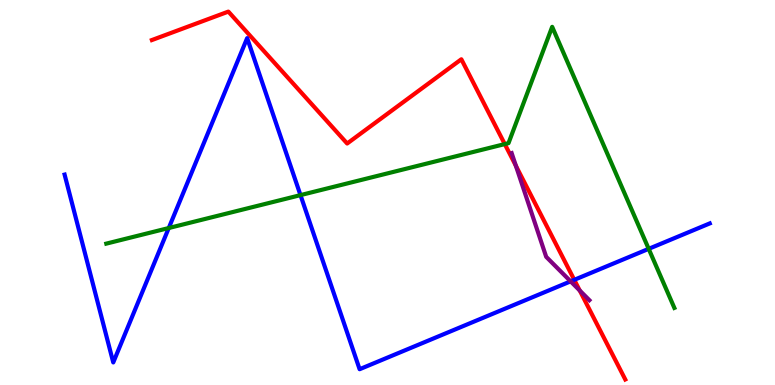[{'lines': ['blue', 'red'], 'intersections': [{'x': 7.41, 'y': 2.73}]}, {'lines': ['green', 'red'], 'intersections': [{'x': 6.51, 'y': 6.26}]}, {'lines': ['purple', 'red'], 'intersections': [{'x': 6.66, 'y': 5.69}, {'x': 7.48, 'y': 2.45}]}, {'lines': ['blue', 'green'], 'intersections': [{'x': 2.18, 'y': 4.08}, {'x': 3.88, 'y': 4.93}, {'x': 8.37, 'y': 3.54}]}, {'lines': ['blue', 'purple'], 'intersections': [{'x': 7.36, 'y': 2.69}]}, {'lines': ['green', 'purple'], 'intersections': []}]